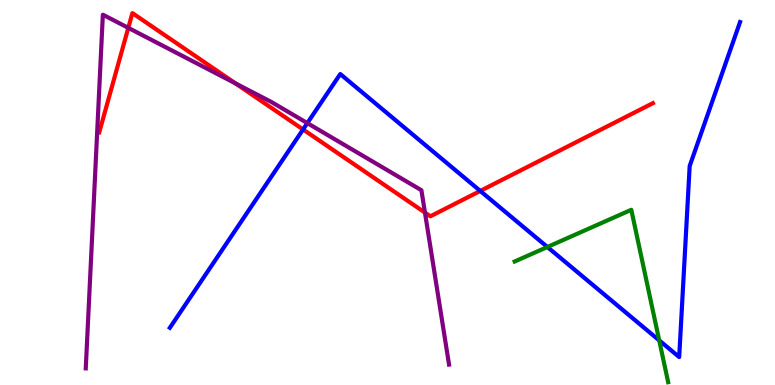[{'lines': ['blue', 'red'], 'intersections': [{'x': 3.91, 'y': 6.64}, {'x': 6.2, 'y': 5.04}]}, {'lines': ['green', 'red'], 'intersections': []}, {'lines': ['purple', 'red'], 'intersections': [{'x': 1.66, 'y': 9.28}, {'x': 3.04, 'y': 7.83}, {'x': 5.48, 'y': 4.48}]}, {'lines': ['blue', 'green'], 'intersections': [{'x': 7.06, 'y': 3.58}, {'x': 8.51, 'y': 1.16}]}, {'lines': ['blue', 'purple'], 'intersections': [{'x': 3.97, 'y': 6.8}]}, {'lines': ['green', 'purple'], 'intersections': []}]